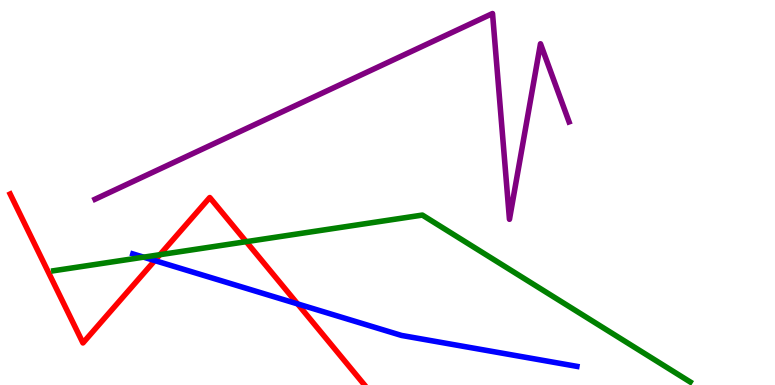[{'lines': ['blue', 'red'], 'intersections': [{'x': 2.0, 'y': 3.23}, {'x': 3.84, 'y': 2.11}]}, {'lines': ['green', 'red'], 'intersections': [{'x': 2.06, 'y': 3.38}, {'x': 3.18, 'y': 3.72}]}, {'lines': ['purple', 'red'], 'intersections': []}, {'lines': ['blue', 'green'], 'intersections': [{'x': 1.85, 'y': 3.32}]}, {'lines': ['blue', 'purple'], 'intersections': []}, {'lines': ['green', 'purple'], 'intersections': []}]